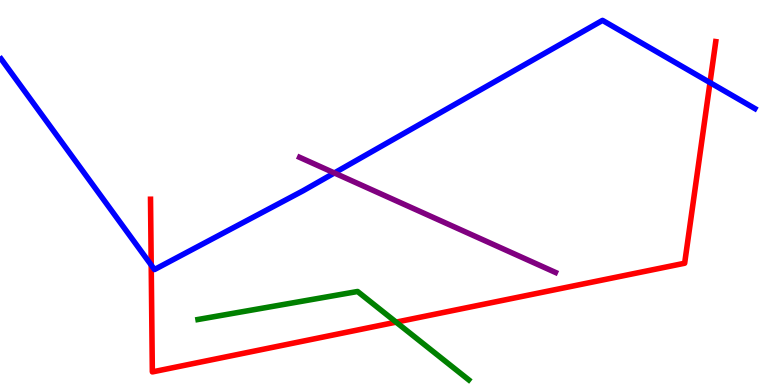[{'lines': ['blue', 'red'], 'intersections': [{'x': 1.95, 'y': 3.12}, {'x': 9.16, 'y': 7.85}]}, {'lines': ['green', 'red'], 'intersections': [{'x': 5.11, 'y': 1.63}]}, {'lines': ['purple', 'red'], 'intersections': []}, {'lines': ['blue', 'green'], 'intersections': []}, {'lines': ['blue', 'purple'], 'intersections': [{'x': 4.31, 'y': 5.51}]}, {'lines': ['green', 'purple'], 'intersections': []}]